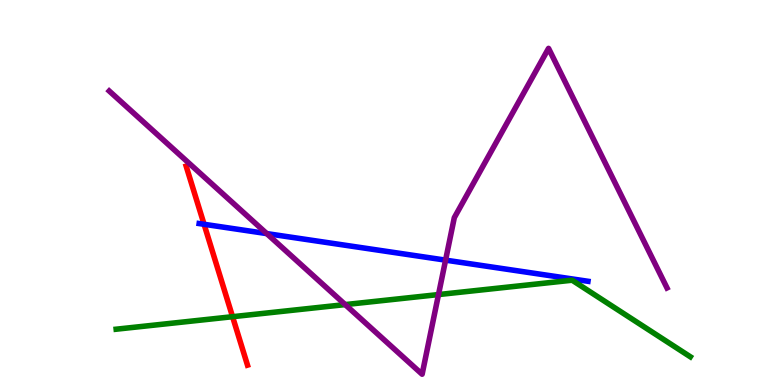[{'lines': ['blue', 'red'], 'intersections': [{'x': 2.63, 'y': 4.17}]}, {'lines': ['green', 'red'], 'intersections': [{'x': 3.0, 'y': 1.77}]}, {'lines': ['purple', 'red'], 'intersections': []}, {'lines': ['blue', 'green'], 'intersections': []}, {'lines': ['blue', 'purple'], 'intersections': [{'x': 3.44, 'y': 3.93}, {'x': 5.75, 'y': 3.24}]}, {'lines': ['green', 'purple'], 'intersections': [{'x': 4.45, 'y': 2.09}, {'x': 5.66, 'y': 2.35}]}]